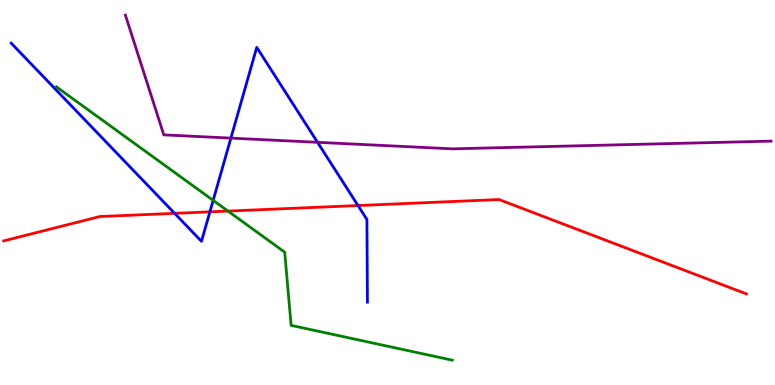[{'lines': ['blue', 'red'], 'intersections': [{'x': 2.25, 'y': 4.46}, {'x': 2.71, 'y': 4.5}, {'x': 4.62, 'y': 4.66}]}, {'lines': ['green', 'red'], 'intersections': [{'x': 2.94, 'y': 4.52}]}, {'lines': ['purple', 'red'], 'intersections': []}, {'lines': ['blue', 'green'], 'intersections': [{'x': 2.75, 'y': 4.8}]}, {'lines': ['blue', 'purple'], 'intersections': [{'x': 2.98, 'y': 6.41}, {'x': 4.1, 'y': 6.3}]}, {'lines': ['green', 'purple'], 'intersections': []}]